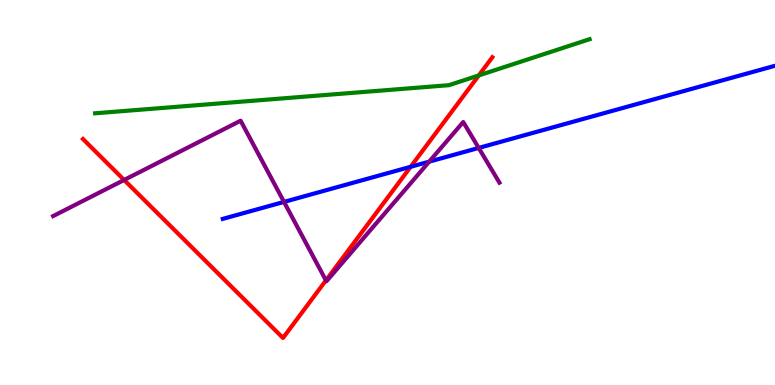[{'lines': ['blue', 'red'], 'intersections': [{'x': 5.3, 'y': 5.67}]}, {'lines': ['green', 'red'], 'intersections': [{'x': 6.18, 'y': 8.04}]}, {'lines': ['purple', 'red'], 'intersections': [{'x': 1.6, 'y': 5.33}, {'x': 4.21, 'y': 2.72}]}, {'lines': ['blue', 'green'], 'intersections': []}, {'lines': ['blue', 'purple'], 'intersections': [{'x': 3.66, 'y': 4.76}, {'x': 5.54, 'y': 5.8}, {'x': 6.18, 'y': 6.16}]}, {'lines': ['green', 'purple'], 'intersections': []}]